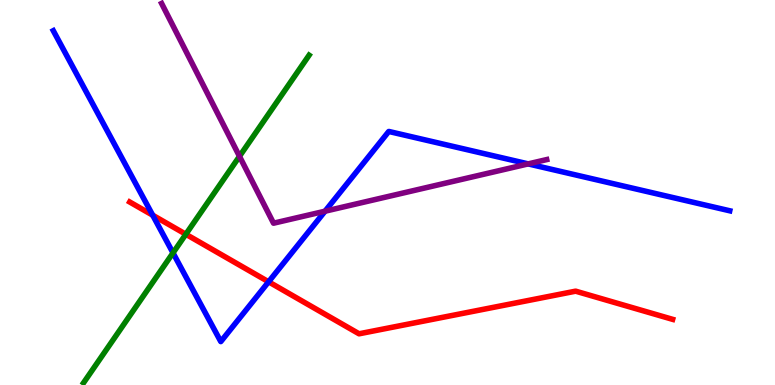[{'lines': ['blue', 'red'], 'intersections': [{'x': 1.97, 'y': 4.41}, {'x': 3.47, 'y': 2.68}]}, {'lines': ['green', 'red'], 'intersections': [{'x': 2.4, 'y': 3.92}]}, {'lines': ['purple', 'red'], 'intersections': []}, {'lines': ['blue', 'green'], 'intersections': [{'x': 2.23, 'y': 3.43}]}, {'lines': ['blue', 'purple'], 'intersections': [{'x': 4.19, 'y': 4.51}, {'x': 6.82, 'y': 5.74}]}, {'lines': ['green', 'purple'], 'intersections': [{'x': 3.09, 'y': 5.94}]}]